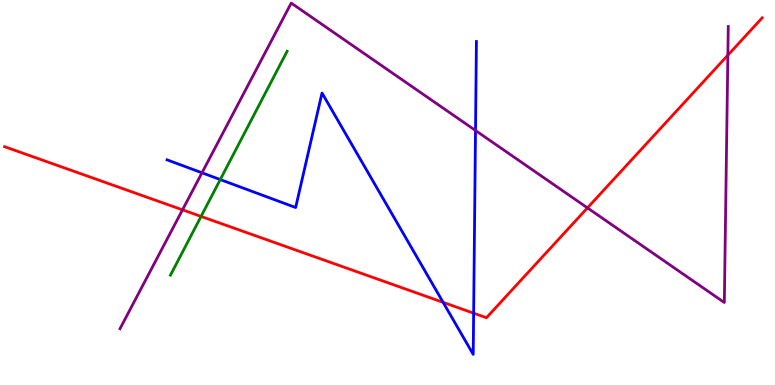[{'lines': ['blue', 'red'], 'intersections': [{'x': 5.72, 'y': 2.15}, {'x': 6.11, 'y': 1.87}]}, {'lines': ['green', 'red'], 'intersections': [{'x': 2.59, 'y': 4.38}]}, {'lines': ['purple', 'red'], 'intersections': [{'x': 2.35, 'y': 4.55}, {'x': 7.58, 'y': 4.6}, {'x': 9.39, 'y': 8.57}]}, {'lines': ['blue', 'green'], 'intersections': [{'x': 2.84, 'y': 5.34}]}, {'lines': ['blue', 'purple'], 'intersections': [{'x': 2.61, 'y': 5.51}, {'x': 6.14, 'y': 6.61}]}, {'lines': ['green', 'purple'], 'intersections': []}]